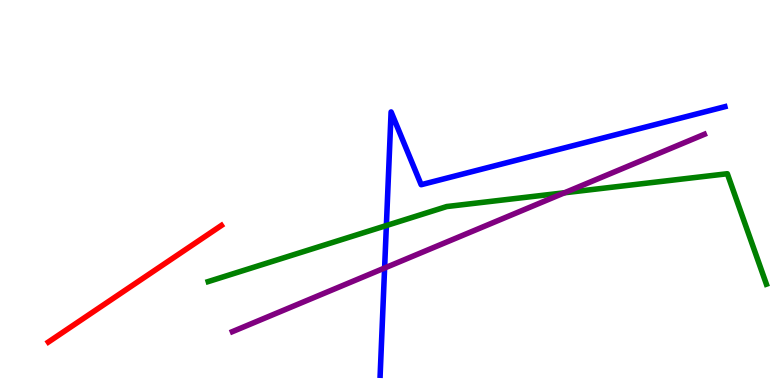[{'lines': ['blue', 'red'], 'intersections': []}, {'lines': ['green', 'red'], 'intersections': []}, {'lines': ['purple', 'red'], 'intersections': []}, {'lines': ['blue', 'green'], 'intersections': [{'x': 4.99, 'y': 4.14}]}, {'lines': ['blue', 'purple'], 'intersections': [{'x': 4.96, 'y': 3.04}]}, {'lines': ['green', 'purple'], 'intersections': [{'x': 7.28, 'y': 4.99}]}]